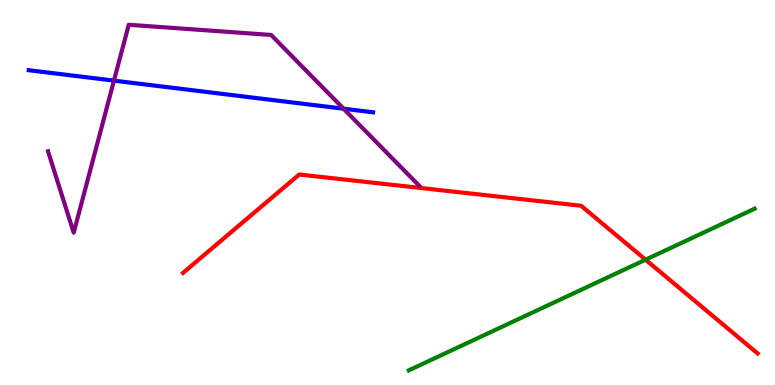[{'lines': ['blue', 'red'], 'intersections': []}, {'lines': ['green', 'red'], 'intersections': [{'x': 8.33, 'y': 3.25}]}, {'lines': ['purple', 'red'], 'intersections': []}, {'lines': ['blue', 'green'], 'intersections': []}, {'lines': ['blue', 'purple'], 'intersections': [{'x': 1.47, 'y': 7.91}, {'x': 4.43, 'y': 7.18}]}, {'lines': ['green', 'purple'], 'intersections': []}]